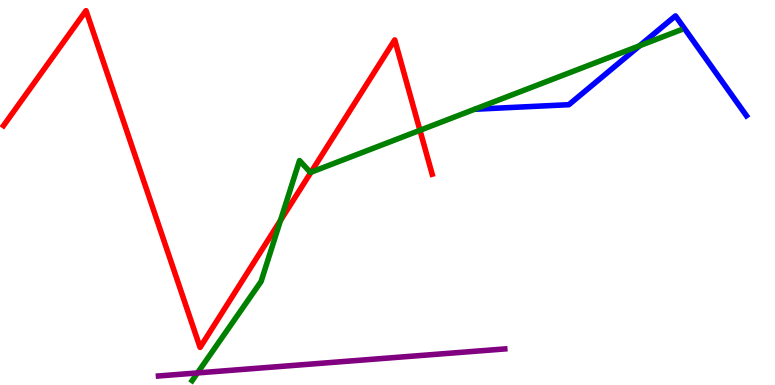[{'lines': ['blue', 'red'], 'intersections': []}, {'lines': ['green', 'red'], 'intersections': [{'x': 3.62, 'y': 4.28}, {'x': 4.01, 'y': 5.53}, {'x': 5.42, 'y': 6.62}]}, {'lines': ['purple', 'red'], 'intersections': []}, {'lines': ['blue', 'green'], 'intersections': [{'x': 8.25, 'y': 8.81}]}, {'lines': ['blue', 'purple'], 'intersections': []}, {'lines': ['green', 'purple'], 'intersections': [{'x': 2.55, 'y': 0.313}]}]